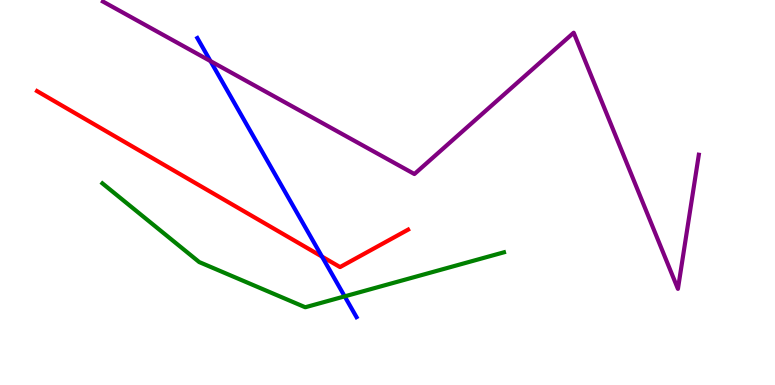[{'lines': ['blue', 'red'], 'intersections': [{'x': 4.15, 'y': 3.34}]}, {'lines': ['green', 'red'], 'intersections': []}, {'lines': ['purple', 'red'], 'intersections': []}, {'lines': ['blue', 'green'], 'intersections': [{'x': 4.45, 'y': 2.3}]}, {'lines': ['blue', 'purple'], 'intersections': [{'x': 2.72, 'y': 8.41}]}, {'lines': ['green', 'purple'], 'intersections': []}]